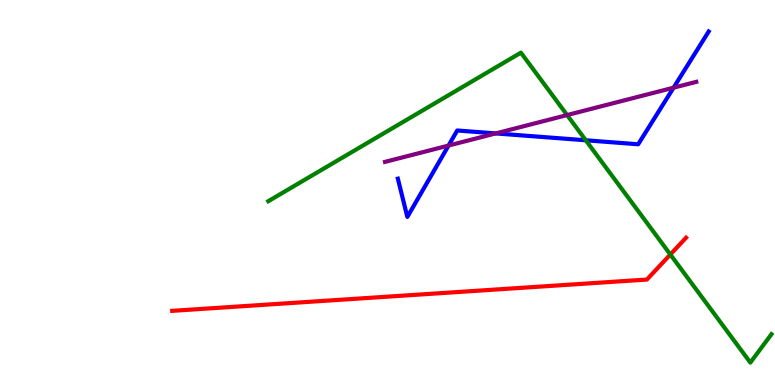[{'lines': ['blue', 'red'], 'intersections': []}, {'lines': ['green', 'red'], 'intersections': [{'x': 8.65, 'y': 3.39}]}, {'lines': ['purple', 'red'], 'intersections': []}, {'lines': ['blue', 'green'], 'intersections': [{'x': 7.56, 'y': 6.36}]}, {'lines': ['blue', 'purple'], 'intersections': [{'x': 5.79, 'y': 6.22}, {'x': 6.4, 'y': 6.53}, {'x': 8.69, 'y': 7.72}]}, {'lines': ['green', 'purple'], 'intersections': [{'x': 7.32, 'y': 7.01}]}]